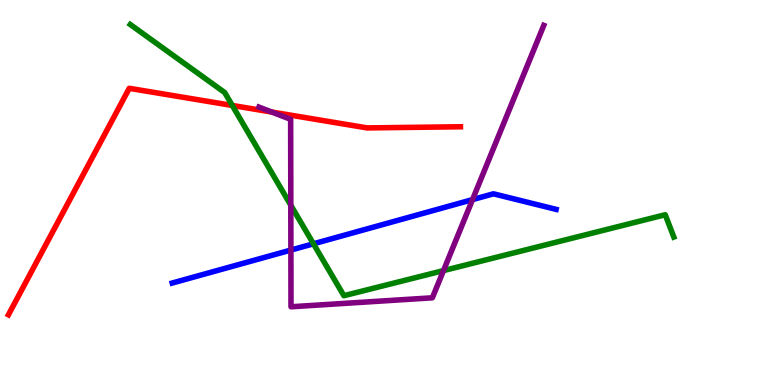[{'lines': ['blue', 'red'], 'intersections': []}, {'lines': ['green', 'red'], 'intersections': [{'x': 3.0, 'y': 7.26}]}, {'lines': ['purple', 'red'], 'intersections': [{'x': 3.51, 'y': 7.09}]}, {'lines': ['blue', 'green'], 'intersections': [{'x': 4.04, 'y': 3.67}]}, {'lines': ['blue', 'purple'], 'intersections': [{'x': 3.75, 'y': 3.5}, {'x': 6.1, 'y': 4.82}]}, {'lines': ['green', 'purple'], 'intersections': [{'x': 3.75, 'y': 4.67}, {'x': 5.72, 'y': 2.97}]}]